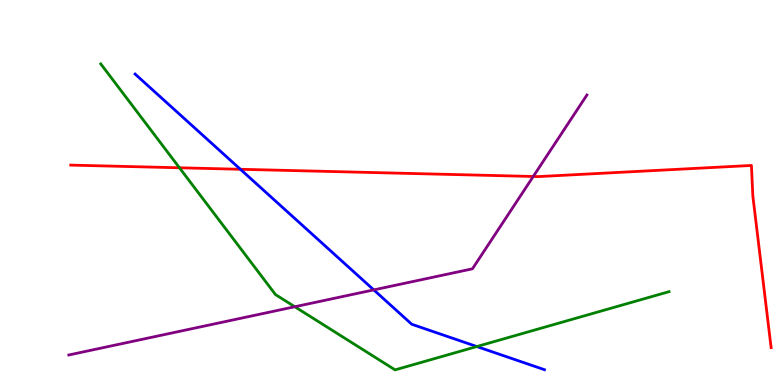[{'lines': ['blue', 'red'], 'intersections': [{'x': 3.1, 'y': 5.6}]}, {'lines': ['green', 'red'], 'intersections': [{'x': 2.32, 'y': 5.64}]}, {'lines': ['purple', 'red'], 'intersections': [{'x': 6.88, 'y': 5.42}]}, {'lines': ['blue', 'green'], 'intersections': [{'x': 6.15, 'y': 0.999}]}, {'lines': ['blue', 'purple'], 'intersections': [{'x': 4.82, 'y': 2.47}]}, {'lines': ['green', 'purple'], 'intersections': [{'x': 3.8, 'y': 2.03}]}]